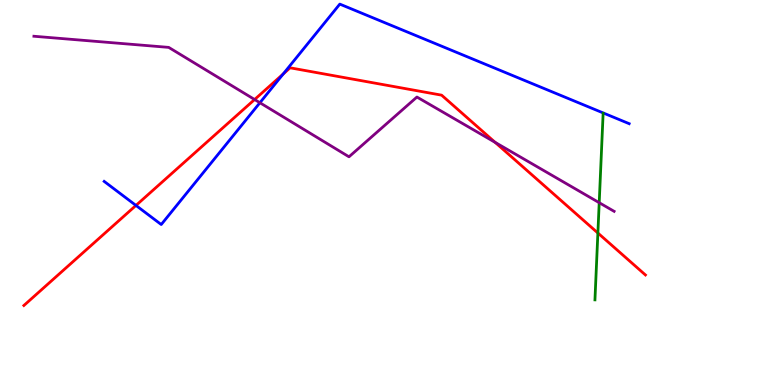[{'lines': ['blue', 'red'], 'intersections': [{'x': 1.75, 'y': 4.66}, {'x': 3.65, 'y': 8.08}]}, {'lines': ['green', 'red'], 'intersections': [{'x': 7.71, 'y': 3.95}]}, {'lines': ['purple', 'red'], 'intersections': [{'x': 3.29, 'y': 7.42}, {'x': 6.39, 'y': 6.3}]}, {'lines': ['blue', 'green'], 'intersections': []}, {'lines': ['blue', 'purple'], 'intersections': [{'x': 3.35, 'y': 7.33}]}, {'lines': ['green', 'purple'], 'intersections': [{'x': 7.73, 'y': 4.74}]}]